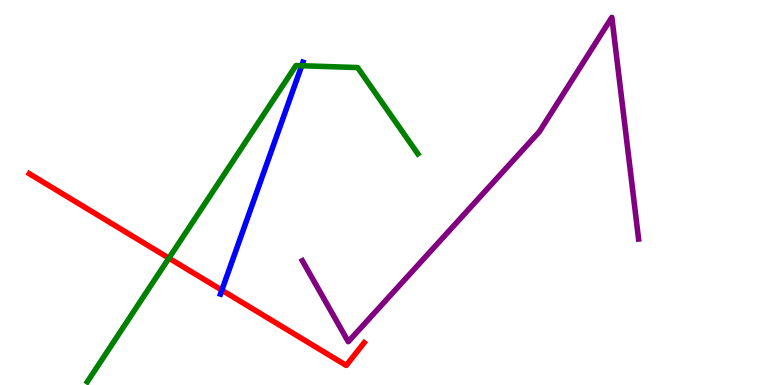[{'lines': ['blue', 'red'], 'intersections': [{'x': 2.86, 'y': 2.46}]}, {'lines': ['green', 'red'], 'intersections': [{'x': 2.18, 'y': 3.29}]}, {'lines': ['purple', 'red'], 'intersections': []}, {'lines': ['blue', 'green'], 'intersections': [{'x': 3.89, 'y': 8.29}]}, {'lines': ['blue', 'purple'], 'intersections': []}, {'lines': ['green', 'purple'], 'intersections': []}]